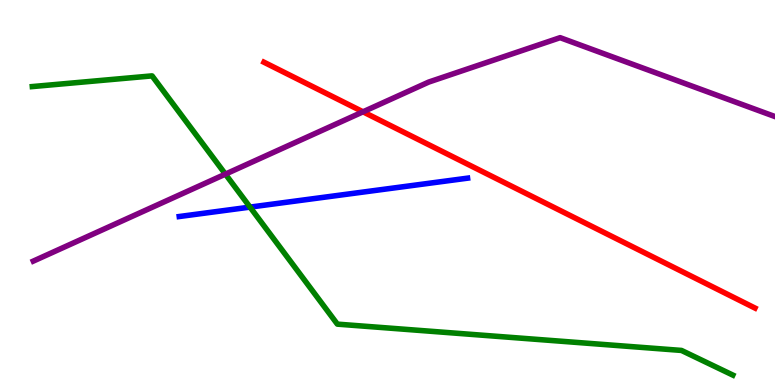[{'lines': ['blue', 'red'], 'intersections': []}, {'lines': ['green', 'red'], 'intersections': []}, {'lines': ['purple', 'red'], 'intersections': [{'x': 4.68, 'y': 7.1}]}, {'lines': ['blue', 'green'], 'intersections': [{'x': 3.23, 'y': 4.62}]}, {'lines': ['blue', 'purple'], 'intersections': []}, {'lines': ['green', 'purple'], 'intersections': [{'x': 2.91, 'y': 5.48}]}]